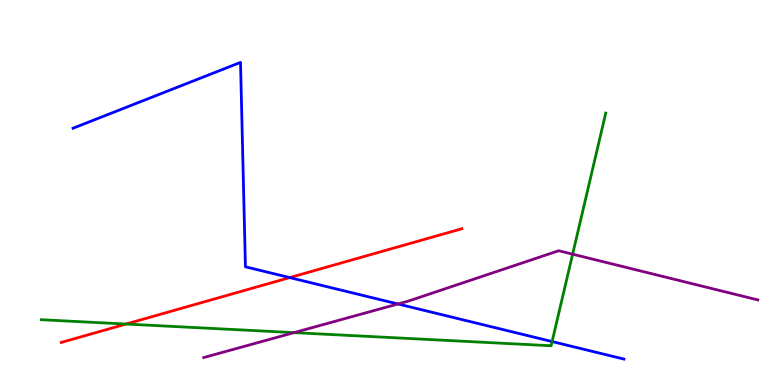[{'lines': ['blue', 'red'], 'intersections': [{'x': 3.74, 'y': 2.79}]}, {'lines': ['green', 'red'], 'intersections': [{'x': 1.63, 'y': 1.58}]}, {'lines': ['purple', 'red'], 'intersections': []}, {'lines': ['blue', 'green'], 'intersections': [{'x': 7.12, 'y': 1.13}]}, {'lines': ['blue', 'purple'], 'intersections': [{'x': 5.13, 'y': 2.1}]}, {'lines': ['green', 'purple'], 'intersections': [{'x': 3.79, 'y': 1.36}, {'x': 7.39, 'y': 3.4}]}]